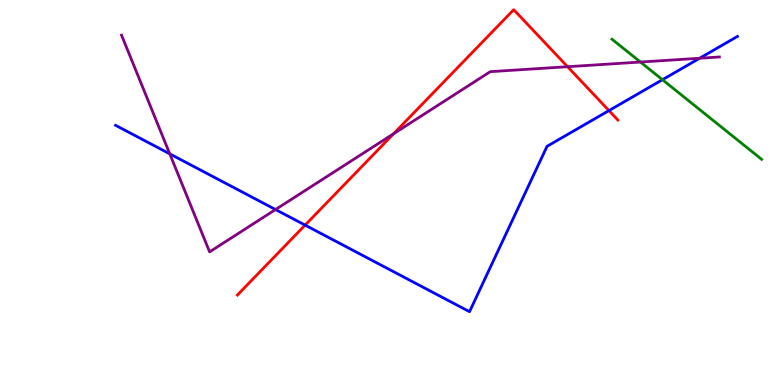[{'lines': ['blue', 'red'], 'intersections': [{'x': 3.94, 'y': 4.15}, {'x': 7.86, 'y': 7.13}]}, {'lines': ['green', 'red'], 'intersections': []}, {'lines': ['purple', 'red'], 'intersections': [{'x': 5.08, 'y': 6.53}, {'x': 7.32, 'y': 8.27}]}, {'lines': ['blue', 'green'], 'intersections': [{'x': 8.55, 'y': 7.93}]}, {'lines': ['blue', 'purple'], 'intersections': [{'x': 2.19, 'y': 6.0}, {'x': 3.56, 'y': 4.56}, {'x': 9.03, 'y': 8.49}]}, {'lines': ['green', 'purple'], 'intersections': [{'x': 8.26, 'y': 8.39}]}]